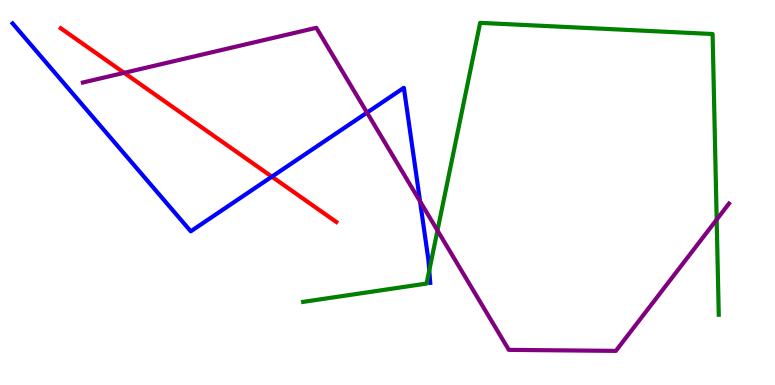[{'lines': ['blue', 'red'], 'intersections': [{'x': 3.51, 'y': 5.41}]}, {'lines': ['green', 'red'], 'intersections': []}, {'lines': ['purple', 'red'], 'intersections': [{'x': 1.6, 'y': 8.11}]}, {'lines': ['blue', 'green'], 'intersections': [{'x': 5.54, 'y': 2.97}]}, {'lines': ['blue', 'purple'], 'intersections': [{'x': 4.74, 'y': 7.07}, {'x': 5.42, 'y': 4.77}]}, {'lines': ['green', 'purple'], 'intersections': [{'x': 5.64, 'y': 4.01}, {'x': 9.25, 'y': 4.3}]}]